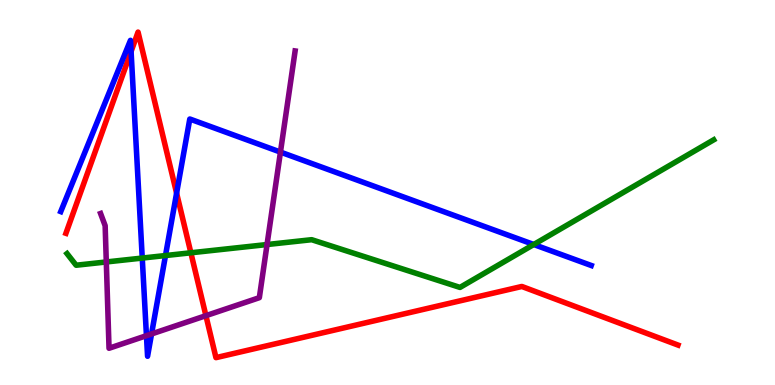[{'lines': ['blue', 'red'], 'intersections': [{'x': 1.69, 'y': 8.66}, {'x': 2.28, 'y': 4.98}]}, {'lines': ['green', 'red'], 'intersections': [{'x': 2.46, 'y': 3.43}]}, {'lines': ['purple', 'red'], 'intersections': [{'x': 2.66, 'y': 1.8}]}, {'lines': ['blue', 'green'], 'intersections': [{'x': 1.84, 'y': 3.3}, {'x': 2.14, 'y': 3.36}, {'x': 6.89, 'y': 3.65}]}, {'lines': ['blue', 'purple'], 'intersections': [{'x': 1.89, 'y': 1.28}, {'x': 1.96, 'y': 1.33}, {'x': 3.62, 'y': 6.05}]}, {'lines': ['green', 'purple'], 'intersections': [{'x': 1.37, 'y': 3.2}, {'x': 3.45, 'y': 3.65}]}]